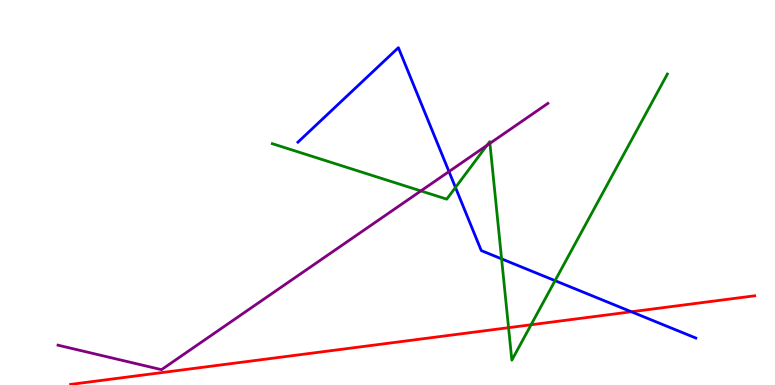[{'lines': ['blue', 'red'], 'intersections': [{'x': 8.15, 'y': 1.9}]}, {'lines': ['green', 'red'], 'intersections': [{'x': 6.56, 'y': 1.49}, {'x': 6.85, 'y': 1.56}]}, {'lines': ['purple', 'red'], 'intersections': []}, {'lines': ['blue', 'green'], 'intersections': [{'x': 5.88, 'y': 5.13}, {'x': 6.47, 'y': 3.28}, {'x': 7.16, 'y': 2.71}]}, {'lines': ['blue', 'purple'], 'intersections': [{'x': 5.79, 'y': 5.54}]}, {'lines': ['green', 'purple'], 'intersections': [{'x': 5.43, 'y': 5.04}, {'x': 6.28, 'y': 6.22}, {'x': 6.32, 'y': 6.28}]}]